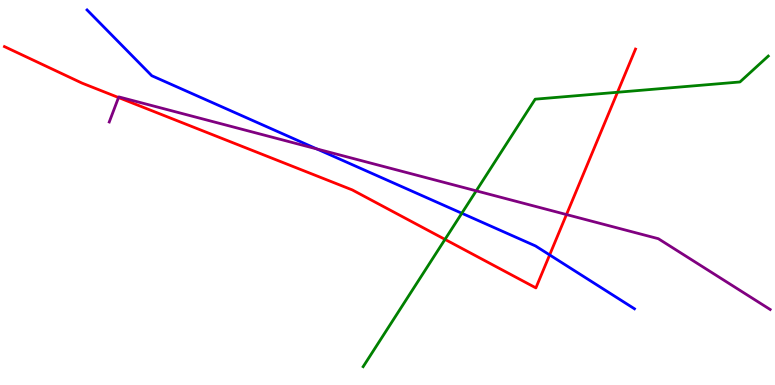[{'lines': ['blue', 'red'], 'intersections': [{'x': 7.09, 'y': 3.38}]}, {'lines': ['green', 'red'], 'intersections': [{'x': 5.74, 'y': 3.78}, {'x': 7.97, 'y': 7.6}]}, {'lines': ['purple', 'red'], 'intersections': [{'x': 1.53, 'y': 7.47}, {'x': 7.31, 'y': 4.43}]}, {'lines': ['blue', 'green'], 'intersections': [{'x': 5.96, 'y': 4.46}]}, {'lines': ['blue', 'purple'], 'intersections': [{'x': 4.09, 'y': 6.13}]}, {'lines': ['green', 'purple'], 'intersections': [{'x': 6.14, 'y': 5.04}]}]